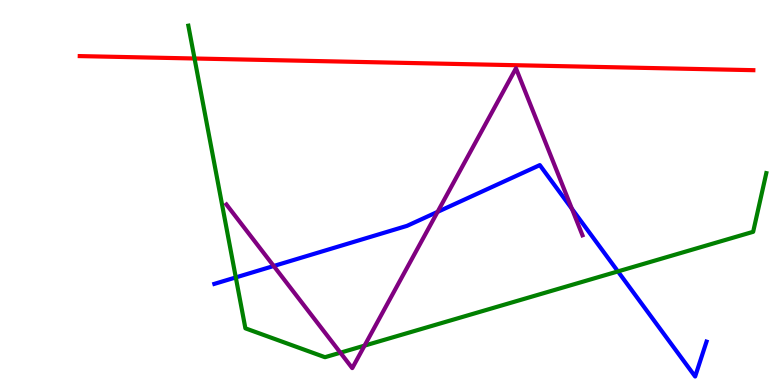[{'lines': ['blue', 'red'], 'intersections': []}, {'lines': ['green', 'red'], 'intersections': [{'x': 2.51, 'y': 8.48}]}, {'lines': ['purple', 'red'], 'intersections': []}, {'lines': ['blue', 'green'], 'intersections': [{'x': 3.04, 'y': 2.79}, {'x': 7.97, 'y': 2.95}]}, {'lines': ['blue', 'purple'], 'intersections': [{'x': 3.53, 'y': 3.09}, {'x': 5.65, 'y': 4.5}, {'x': 7.38, 'y': 4.58}]}, {'lines': ['green', 'purple'], 'intersections': [{'x': 4.39, 'y': 0.839}, {'x': 4.7, 'y': 1.02}]}]